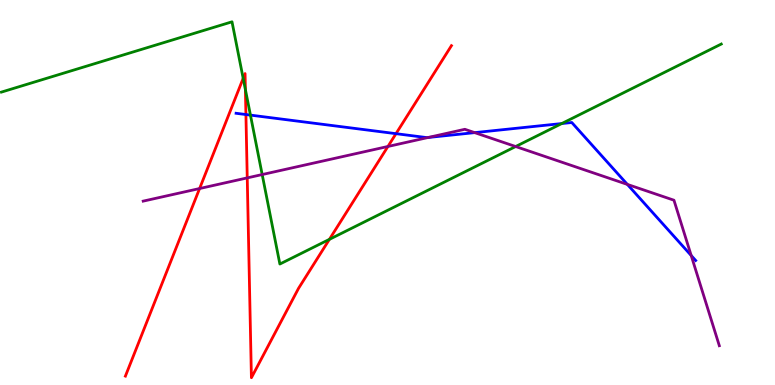[{'lines': ['blue', 'red'], 'intersections': [{'x': 3.17, 'y': 7.03}, {'x': 5.11, 'y': 6.53}]}, {'lines': ['green', 'red'], 'intersections': [{'x': 3.14, 'y': 7.97}, {'x': 3.17, 'y': 7.67}, {'x': 4.25, 'y': 3.78}]}, {'lines': ['purple', 'red'], 'intersections': [{'x': 2.58, 'y': 5.1}, {'x': 3.19, 'y': 5.38}, {'x': 5.01, 'y': 6.2}]}, {'lines': ['blue', 'green'], 'intersections': [{'x': 3.23, 'y': 7.01}, {'x': 7.25, 'y': 6.79}]}, {'lines': ['blue', 'purple'], 'intersections': [{'x': 5.53, 'y': 6.43}, {'x': 6.12, 'y': 6.56}, {'x': 8.09, 'y': 5.21}, {'x': 8.92, 'y': 3.36}]}, {'lines': ['green', 'purple'], 'intersections': [{'x': 3.38, 'y': 5.47}, {'x': 6.65, 'y': 6.19}]}]